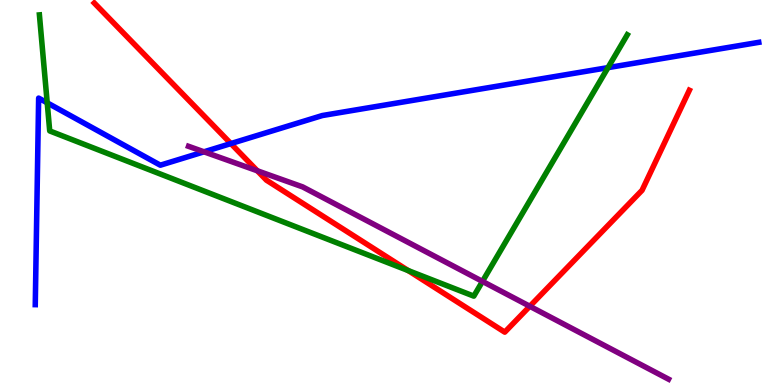[{'lines': ['blue', 'red'], 'intersections': [{'x': 2.98, 'y': 6.27}]}, {'lines': ['green', 'red'], 'intersections': [{'x': 5.27, 'y': 2.97}]}, {'lines': ['purple', 'red'], 'intersections': [{'x': 3.32, 'y': 5.56}, {'x': 6.84, 'y': 2.04}]}, {'lines': ['blue', 'green'], 'intersections': [{'x': 0.609, 'y': 7.33}, {'x': 7.84, 'y': 8.24}]}, {'lines': ['blue', 'purple'], 'intersections': [{'x': 2.63, 'y': 6.06}]}, {'lines': ['green', 'purple'], 'intersections': [{'x': 6.23, 'y': 2.69}]}]